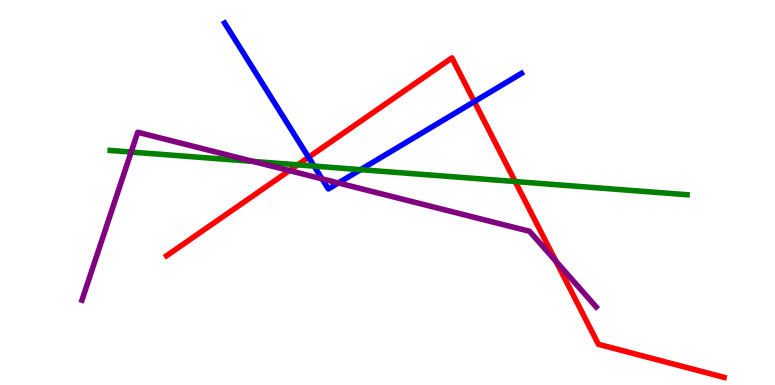[{'lines': ['blue', 'red'], 'intersections': [{'x': 3.98, 'y': 5.91}, {'x': 6.12, 'y': 7.36}]}, {'lines': ['green', 'red'], 'intersections': [{'x': 3.84, 'y': 5.72}, {'x': 6.65, 'y': 5.28}]}, {'lines': ['purple', 'red'], 'intersections': [{'x': 3.73, 'y': 5.57}, {'x': 7.17, 'y': 3.21}]}, {'lines': ['blue', 'green'], 'intersections': [{'x': 4.05, 'y': 5.69}, {'x': 4.65, 'y': 5.59}]}, {'lines': ['blue', 'purple'], 'intersections': [{'x': 4.16, 'y': 5.35}, {'x': 4.37, 'y': 5.25}]}, {'lines': ['green', 'purple'], 'intersections': [{'x': 1.69, 'y': 6.05}, {'x': 3.27, 'y': 5.81}]}]